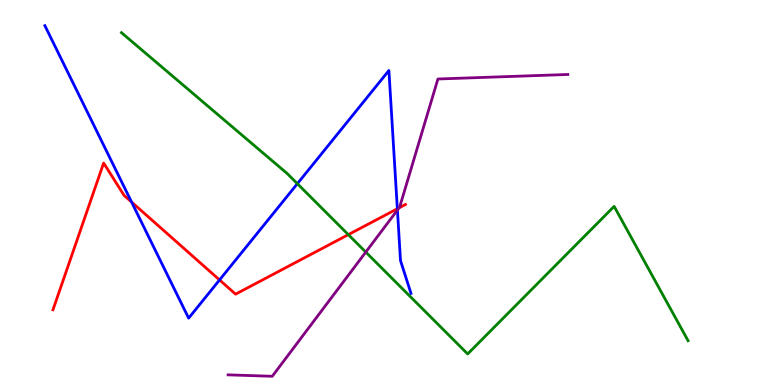[{'lines': ['blue', 'red'], 'intersections': [{'x': 1.7, 'y': 4.75}, {'x': 2.83, 'y': 2.73}, {'x': 5.13, 'y': 4.58}]}, {'lines': ['green', 'red'], 'intersections': [{'x': 4.49, 'y': 3.91}]}, {'lines': ['purple', 'red'], 'intersections': [{'x': 5.15, 'y': 4.6}]}, {'lines': ['blue', 'green'], 'intersections': [{'x': 3.84, 'y': 5.23}]}, {'lines': ['blue', 'purple'], 'intersections': [{'x': 5.13, 'y': 4.54}]}, {'lines': ['green', 'purple'], 'intersections': [{'x': 4.72, 'y': 3.45}]}]